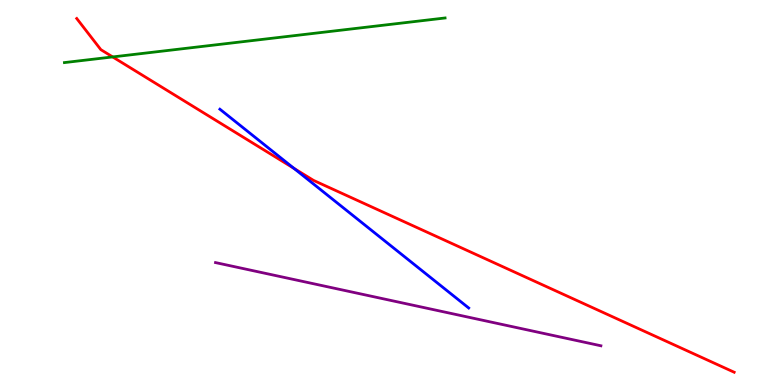[{'lines': ['blue', 'red'], 'intersections': [{'x': 3.79, 'y': 5.63}]}, {'lines': ['green', 'red'], 'intersections': [{'x': 1.45, 'y': 8.52}]}, {'lines': ['purple', 'red'], 'intersections': []}, {'lines': ['blue', 'green'], 'intersections': []}, {'lines': ['blue', 'purple'], 'intersections': []}, {'lines': ['green', 'purple'], 'intersections': []}]